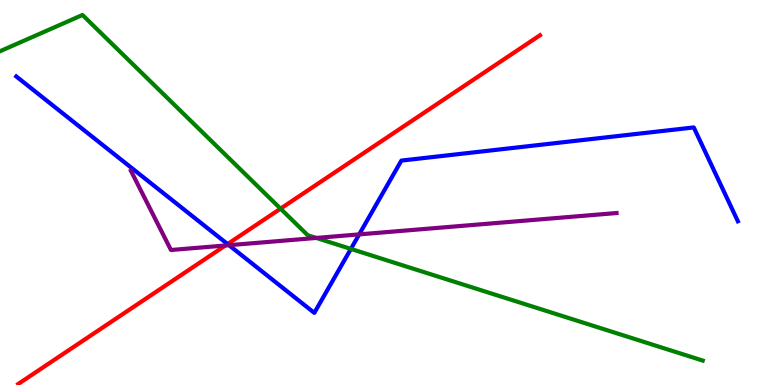[{'lines': ['blue', 'red'], 'intersections': [{'x': 2.94, 'y': 3.66}]}, {'lines': ['green', 'red'], 'intersections': [{'x': 3.62, 'y': 4.58}]}, {'lines': ['purple', 'red'], 'intersections': [{'x': 2.91, 'y': 3.62}]}, {'lines': ['blue', 'green'], 'intersections': [{'x': 4.53, 'y': 3.53}]}, {'lines': ['blue', 'purple'], 'intersections': [{'x': 2.95, 'y': 3.63}, {'x': 4.63, 'y': 3.91}]}, {'lines': ['green', 'purple'], 'intersections': [{'x': 4.08, 'y': 3.82}]}]